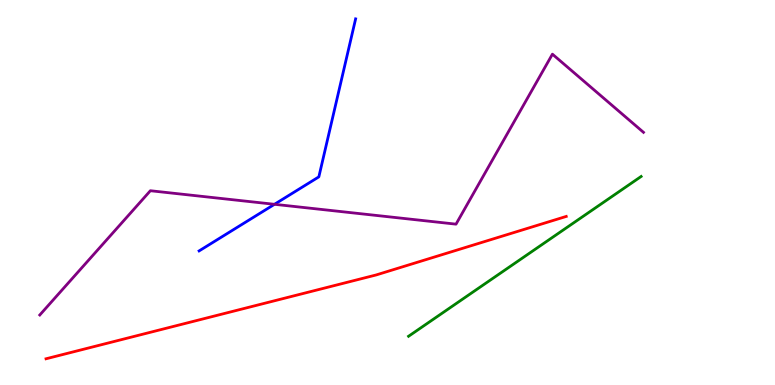[{'lines': ['blue', 'red'], 'intersections': []}, {'lines': ['green', 'red'], 'intersections': []}, {'lines': ['purple', 'red'], 'intersections': []}, {'lines': ['blue', 'green'], 'intersections': []}, {'lines': ['blue', 'purple'], 'intersections': [{'x': 3.54, 'y': 4.69}]}, {'lines': ['green', 'purple'], 'intersections': []}]